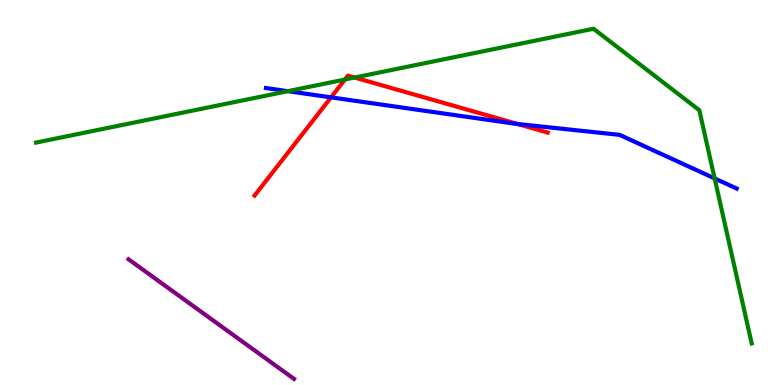[{'lines': ['blue', 'red'], 'intersections': [{'x': 4.27, 'y': 7.47}, {'x': 6.68, 'y': 6.78}]}, {'lines': ['green', 'red'], 'intersections': [{'x': 4.45, 'y': 7.93}, {'x': 4.58, 'y': 7.99}]}, {'lines': ['purple', 'red'], 'intersections': []}, {'lines': ['blue', 'green'], 'intersections': [{'x': 3.71, 'y': 7.63}, {'x': 9.22, 'y': 5.37}]}, {'lines': ['blue', 'purple'], 'intersections': []}, {'lines': ['green', 'purple'], 'intersections': []}]